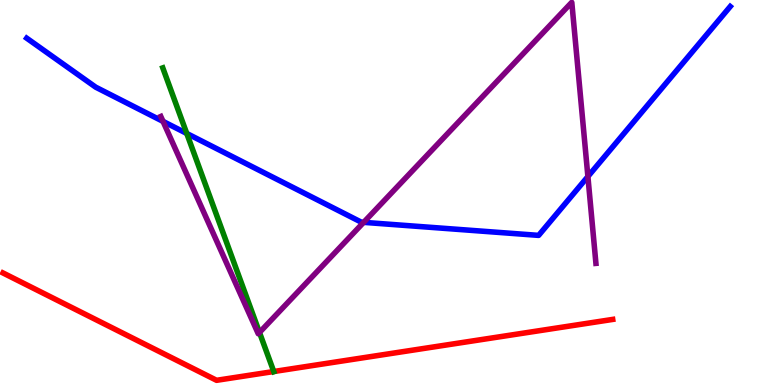[{'lines': ['blue', 'red'], 'intersections': []}, {'lines': ['green', 'red'], 'intersections': [{'x': 3.53, 'y': 0.35}]}, {'lines': ['purple', 'red'], 'intersections': []}, {'lines': ['blue', 'green'], 'intersections': [{'x': 2.41, 'y': 6.53}]}, {'lines': ['blue', 'purple'], 'intersections': [{'x': 2.1, 'y': 6.85}, {'x': 4.69, 'y': 4.22}, {'x': 7.59, 'y': 5.41}]}, {'lines': ['green', 'purple'], 'intersections': [{'x': 3.35, 'y': 1.36}]}]